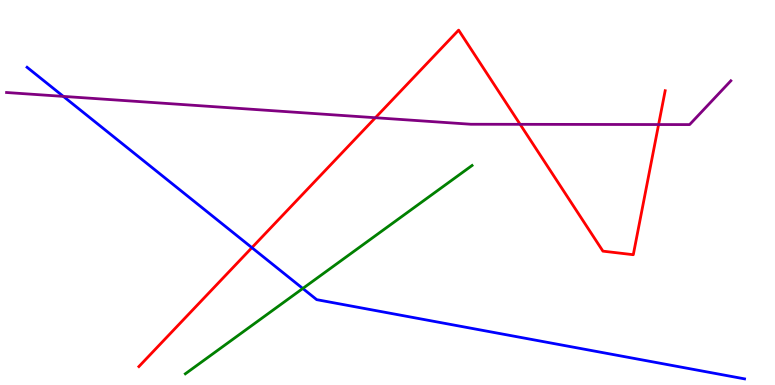[{'lines': ['blue', 'red'], 'intersections': [{'x': 3.25, 'y': 3.57}]}, {'lines': ['green', 'red'], 'intersections': []}, {'lines': ['purple', 'red'], 'intersections': [{'x': 4.84, 'y': 6.94}, {'x': 6.71, 'y': 6.77}, {'x': 8.5, 'y': 6.77}]}, {'lines': ['blue', 'green'], 'intersections': [{'x': 3.91, 'y': 2.51}]}, {'lines': ['blue', 'purple'], 'intersections': [{'x': 0.817, 'y': 7.5}]}, {'lines': ['green', 'purple'], 'intersections': []}]